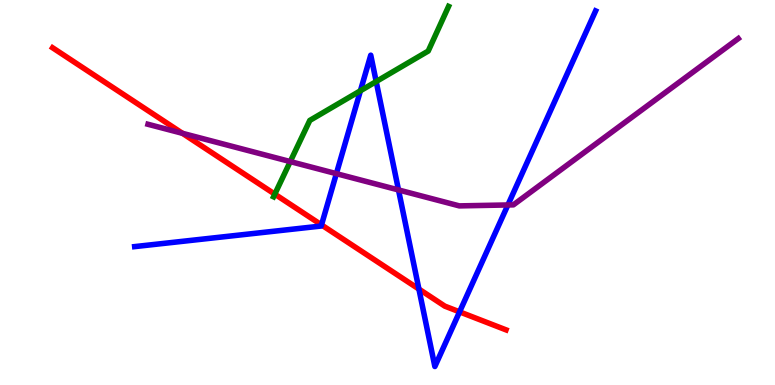[{'lines': ['blue', 'red'], 'intersections': [{'x': 4.15, 'y': 4.16}, {'x': 5.41, 'y': 2.49}, {'x': 5.93, 'y': 1.9}]}, {'lines': ['green', 'red'], 'intersections': [{'x': 3.55, 'y': 4.96}]}, {'lines': ['purple', 'red'], 'intersections': [{'x': 2.35, 'y': 6.54}]}, {'lines': ['blue', 'green'], 'intersections': [{'x': 4.65, 'y': 7.64}, {'x': 4.85, 'y': 7.88}]}, {'lines': ['blue', 'purple'], 'intersections': [{'x': 4.34, 'y': 5.49}, {'x': 5.14, 'y': 5.07}, {'x': 6.55, 'y': 4.68}]}, {'lines': ['green', 'purple'], 'intersections': [{'x': 3.75, 'y': 5.8}]}]